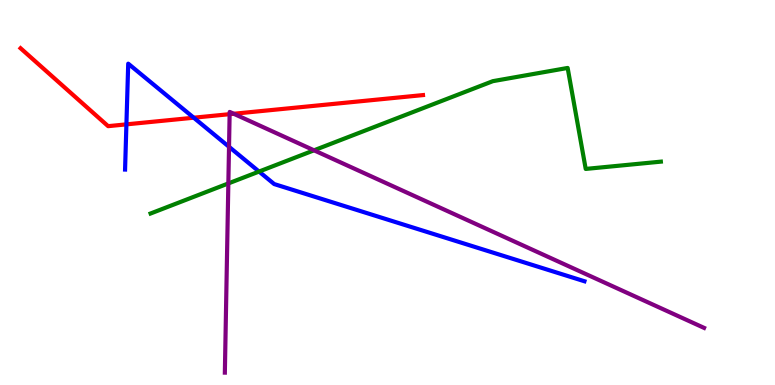[{'lines': ['blue', 'red'], 'intersections': [{'x': 1.63, 'y': 6.77}, {'x': 2.5, 'y': 6.94}]}, {'lines': ['green', 'red'], 'intersections': []}, {'lines': ['purple', 'red'], 'intersections': [{'x': 2.96, 'y': 7.03}, {'x': 3.02, 'y': 7.05}]}, {'lines': ['blue', 'green'], 'intersections': [{'x': 3.34, 'y': 5.54}]}, {'lines': ['blue', 'purple'], 'intersections': [{'x': 2.96, 'y': 6.19}]}, {'lines': ['green', 'purple'], 'intersections': [{'x': 2.95, 'y': 5.24}, {'x': 4.05, 'y': 6.1}]}]